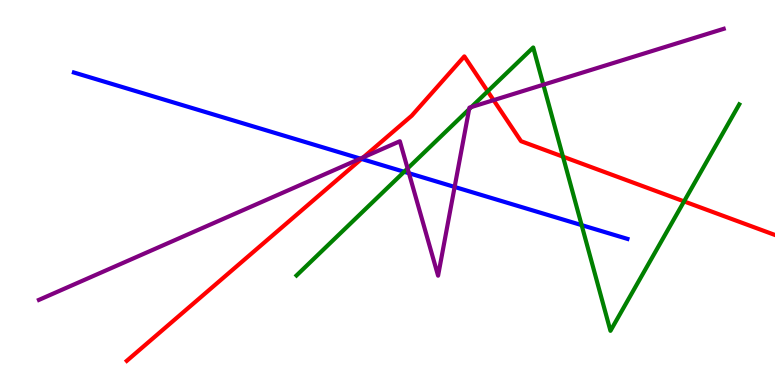[{'lines': ['blue', 'red'], 'intersections': [{'x': 4.66, 'y': 5.87}]}, {'lines': ['green', 'red'], 'intersections': [{'x': 6.29, 'y': 7.63}, {'x': 7.26, 'y': 5.93}, {'x': 8.83, 'y': 4.77}]}, {'lines': ['purple', 'red'], 'intersections': [{'x': 4.69, 'y': 5.91}, {'x': 6.37, 'y': 7.4}]}, {'lines': ['blue', 'green'], 'intersections': [{'x': 5.22, 'y': 5.54}, {'x': 7.51, 'y': 4.15}]}, {'lines': ['blue', 'purple'], 'intersections': [{'x': 4.65, 'y': 5.88}, {'x': 5.28, 'y': 5.5}, {'x': 5.87, 'y': 5.14}]}, {'lines': ['green', 'purple'], 'intersections': [{'x': 5.26, 'y': 5.62}, {'x': 6.05, 'y': 7.16}, {'x': 6.08, 'y': 7.22}, {'x': 7.01, 'y': 7.8}]}]